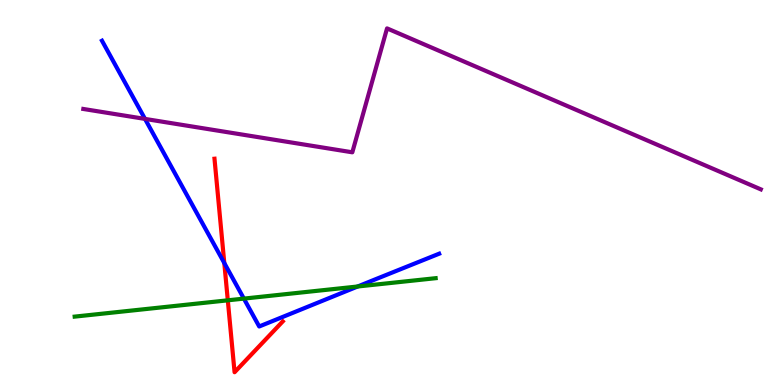[{'lines': ['blue', 'red'], 'intersections': [{'x': 2.89, 'y': 3.17}]}, {'lines': ['green', 'red'], 'intersections': [{'x': 2.94, 'y': 2.2}]}, {'lines': ['purple', 'red'], 'intersections': []}, {'lines': ['blue', 'green'], 'intersections': [{'x': 3.15, 'y': 2.24}, {'x': 4.62, 'y': 2.56}]}, {'lines': ['blue', 'purple'], 'intersections': [{'x': 1.87, 'y': 6.91}]}, {'lines': ['green', 'purple'], 'intersections': []}]